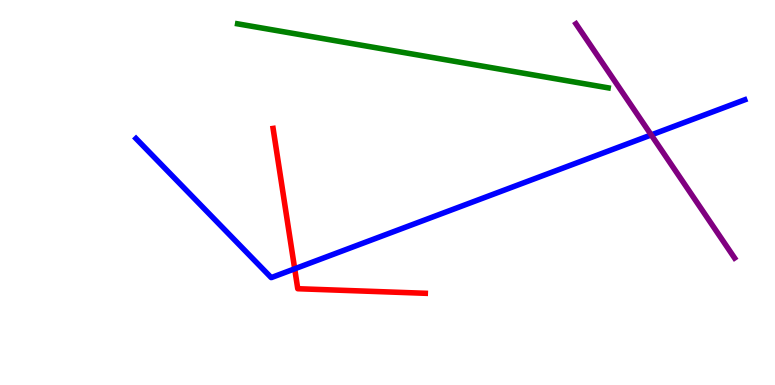[{'lines': ['blue', 'red'], 'intersections': [{'x': 3.8, 'y': 3.02}]}, {'lines': ['green', 'red'], 'intersections': []}, {'lines': ['purple', 'red'], 'intersections': []}, {'lines': ['blue', 'green'], 'intersections': []}, {'lines': ['blue', 'purple'], 'intersections': [{'x': 8.4, 'y': 6.5}]}, {'lines': ['green', 'purple'], 'intersections': []}]